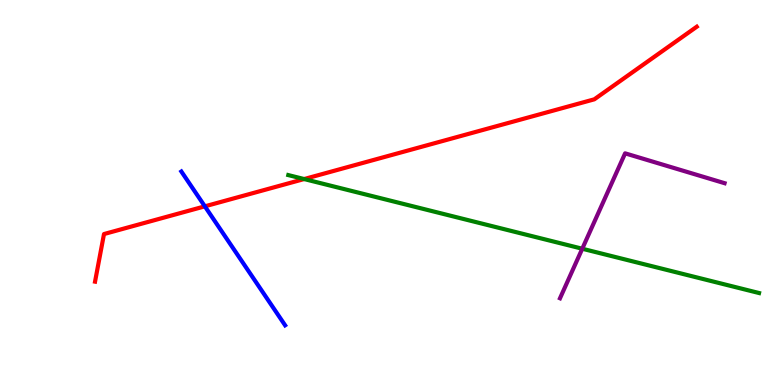[{'lines': ['blue', 'red'], 'intersections': [{'x': 2.64, 'y': 4.64}]}, {'lines': ['green', 'red'], 'intersections': [{'x': 3.92, 'y': 5.35}]}, {'lines': ['purple', 'red'], 'intersections': []}, {'lines': ['blue', 'green'], 'intersections': []}, {'lines': ['blue', 'purple'], 'intersections': []}, {'lines': ['green', 'purple'], 'intersections': [{'x': 7.51, 'y': 3.54}]}]